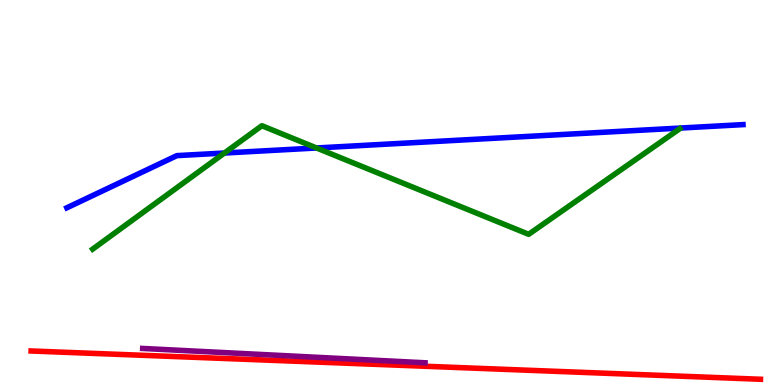[{'lines': ['blue', 'red'], 'intersections': []}, {'lines': ['green', 'red'], 'intersections': []}, {'lines': ['purple', 'red'], 'intersections': []}, {'lines': ['blue', 'green'], 'intersections': [{'x': 2.9, 'y': 6.03}, {'x': 4.08, 'y': 6.16}]}, {'lines': ['blue', 'purple'], 'intersections': []}, {'lines': ['green', 'purple'], 'intersections': []}]